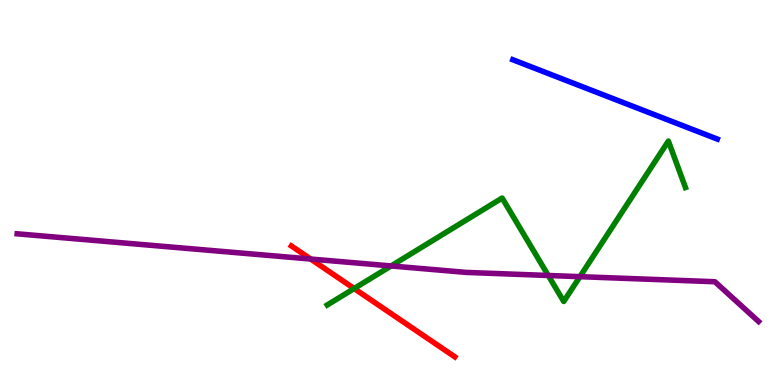[{'lines': ['blue', 'red'], 'intersections': []}, {'lines': ['green', 'red'], 'intersections': [{'x': 4.57, 'y': 2.51}]}, {'lines': ['purple', 'red'], 'intersections': [{'x': 4.01, 'y': 3.27}]}, {'lines': ['blue', 'green'], 'intersections': []}, {'lines': ['blue', 'purple'], 'intersections': []}, {'lines': ['green', 'purple'], 'intersections': [{'x': 5.05, 'y': 3.09}, {'x': 7.07, 'y': 2.84}, {'x': 7.48, 'y': 2.81}]}]